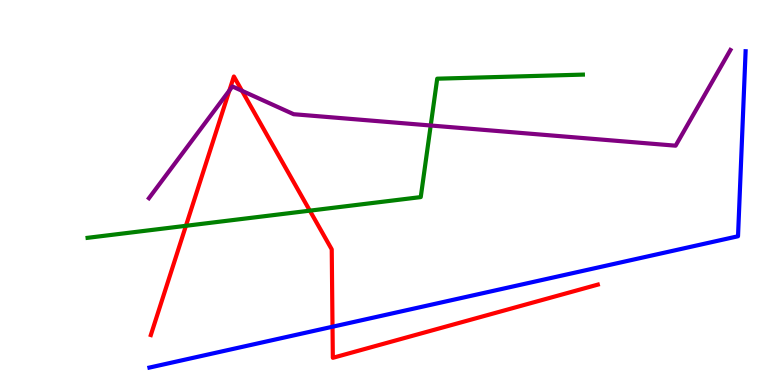[{'lines': ['blue', 'red'], 'intersections': [{'x': 4.29, 'y': 1.51}]}, {'lines': ['green', 'red'], 'intersections': [{'x': 2.4, 'y': 4.13}, {'x': 4.0, 'y': 4.53}]}, {'lines': ['purple', 'red'], 'intersections': [{'x': 2.96, 'y': 7.65}, {'x': 3.12, 'y': 7.64}]}, {'lines': ['blue', 'green'], 'intersections': []}, {'lines': ['blue', 'purple'], 'intersections': []}, {'lines': ['green', 'purple'], 'intersections': [{'x': 5.56, 'y': 6.74}]}]